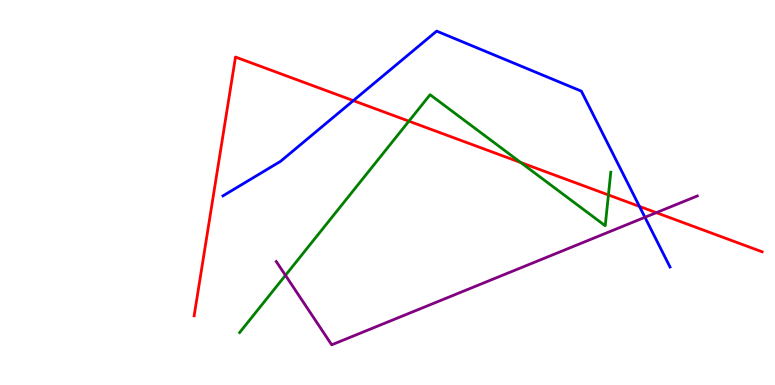[{'lines': ['blue', 'red'], 'intersections': [{'x': 4.56, 'y': 7.39}, {'x': 8.25, 'y': 4.64}]}, {'lines': ['green', 'red'], 'intersections': [{'x': 5.28, 'y': 6.85}, {'x': 6.72, 'y': 5.78}, {'x': 7.85, 'y': 4.94}]}, {'lines': ['purple', 'red'], 'intersections': [{'x': 8.47, 'y': 4.48}]}, {'lines': ['blue', 'green'], 'intersections': []}, {'lines': ['blue', 'purple'], 'intersections': [{'x': 8.32, 'y': 4.36}]}, {'lines': ['green', 'purple'], 'intersections': [{'x': 3.68, 'y': 2.85}]}]